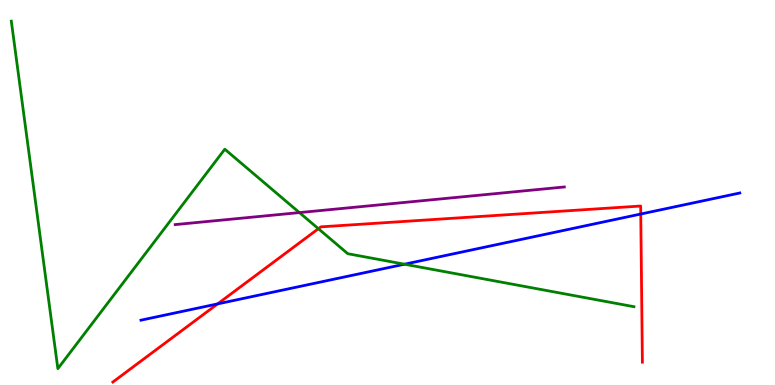[{'lines': ['blue', 'red'], 'intersections': [{'x': 2.81, 'y': 2.11}, {'x': 8.27, 'y': 4.44}]}, {'lines': ['green', 'red'], 'intersections': [{'x': 4.11, 'y': 4.06}]}, {'lines': ['purple', 'red'], 'intersections': []}, {'lines': ['blue', 'green'], 'intersections': [{'x': 5.22, 'y': 3.14}]}, {'lines': ['blue', 'purple'], 'intersections': []}, {'lines': ['green', 'purple'], 'intersections': [{'x': 3.86, 'y': 4.48}]}]